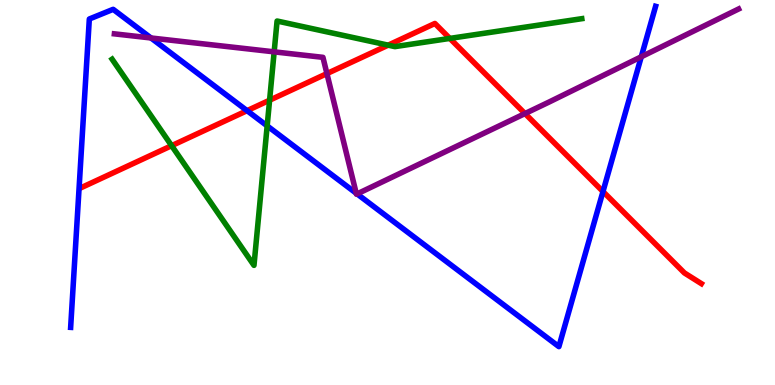[{'lines': ['blue', 'red'], 'intersections': [{'x': 3.19, 'y': 7.13}, {'x': 7.78, 'y': 5.03}]}, {'lines': ['green', 'red'], 'intersections': [{'x': 2.21, 'y': 6.22}, {'x': 3.48, 'y': 7.4}, {'x': 5.01, 'y': 8.83}, {'x': 5.8, 'y': 9.0}]}, {'lines': ['purple', 'red'], 'intersections': [{'x': 4.22, 'y': 8.09}, {'x': 6.77, 'y': 7.05}]}, {'lines': ['blue', 'green'], 'intersections': [{'x': 3.45, 'y': 6.73}]}, {'lines': ['blue', 'purple'], 'intersections': [{'x': 1.95, 'y': 9.01}, {'x': 4.6, 'y': 4.98}, {'x': 4.61, 'y': 4.96}, {'x': 8.27, 'y': 8.53}]}, {'lines': ['green', 'purple'], 'intersections': [{'x': 3.54, 'y': 8.65}]}]